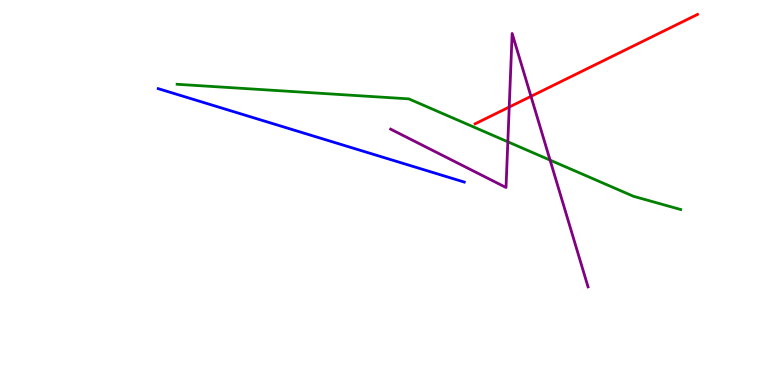[{'lines': ['blue', 'red'], 'intersections': []}, {'lines': ['green', 'red'], 'intersections': []}, {'lines': ['purple', 'red'], 'intersections': [{'x': 6.57, 'y': 7.22}, {'x': 6.85, 'y': 7.5}]}, {'lines': ['blue', 'green'], 'intersections': []}, {'lines': ['blue', 'purple'], 'intersections': []}, {'lines': ['green', 'purple'], 'intersections': [{'x': 6.55, 'y': 6.32}, {'x': 7.1, 'y': 5.84}]}]